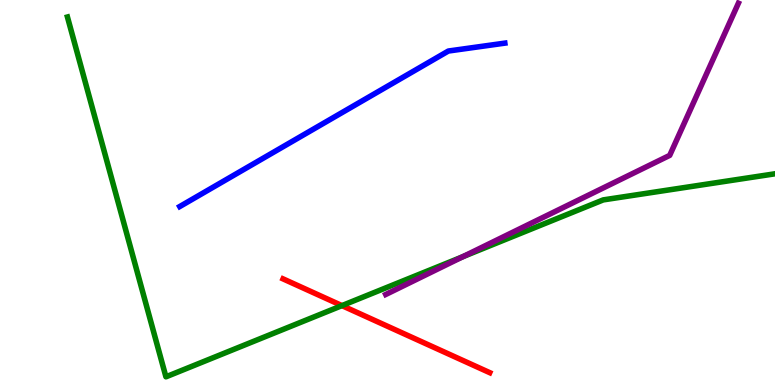[{'lines': ['blue', 'red'], 'intersections': []}, {'lines': ['green', 'red'], 'intersections': [{'x': 4.41, 'y': 2.06}]}, {'lines': ['purple', 'red'], 'intersections': []}, {'lines': ['blue', 'green'], 'intersections': []}, {'lines': ['blue', 'purple'], 'intersections': []}, {'lines': ['green', 'purple'], 'intersections': [{'x': 5.97, 'y': 3.33}]}]